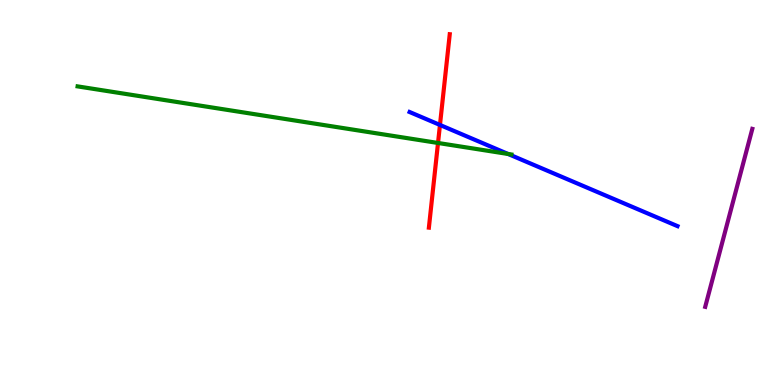[{'lines': ['blue', 'red'], 'intersections': [{'x': 5.68, 'y': 6.75}]}, {'lines': ['green', 'red'], 'intersections': [{'x': 5.65, 'y': 6.29}]}, {'lines': ['purple', 'red'], 'intersections': []}, {'lines': ['blue', 'green'], 'intersections': [{'x': 6.56, 'y': 6.0}]}, {'lines': ['blue', 'purple'], 'intersections': []}, {'lines': ['green', 'purple'], 'intersections': []}]